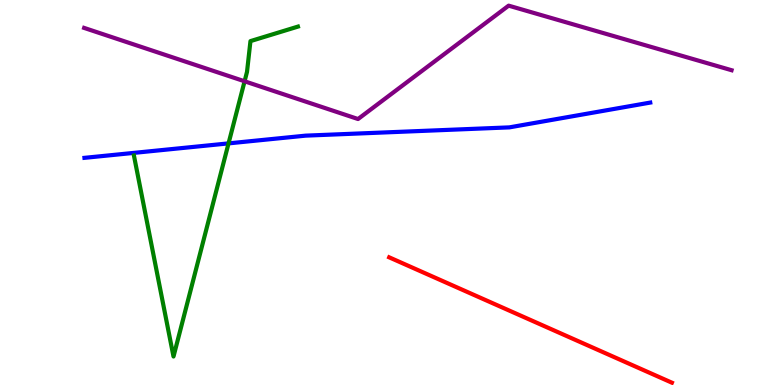[{'lines': ['blue', 'red'], 'intersections': []}, {'lines': ['green', 'red'], 'intersections': []}, {'lines': ['purple', 'red'], 'intersections': []}, {'lines': ['blue', 'green'], 'intersections': [{'x': 2.95, 'y': 6.28}]}, {'lines': ['blue', 'purple'], 'intersections': []}, {'lines': ['green', 'purple'], 'intersections': [{'x': 3.16, 'y': 7.89}]}]